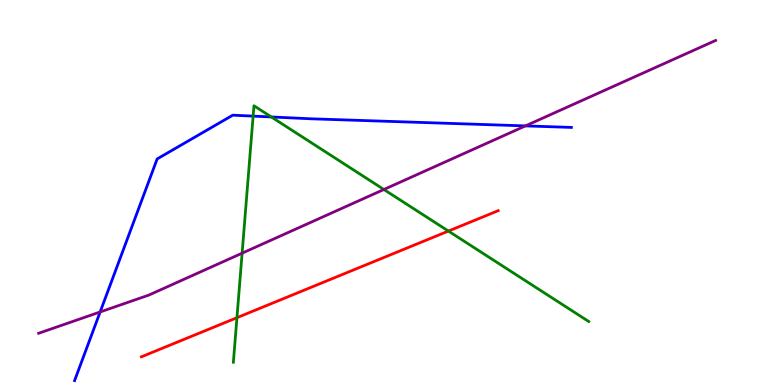[{'lines': ['blue', 'red'], 'intersections': []}, {'lines': ['green', 'red'], 'intersections': [{'x': 3.06, 'y': 1.75}, {'x': 5.79, 'y': 4.0}]}, {'lines': ['purple', 'red'], 'intersections': []}, {'lines': ['blue', 'green'], 'intersections': [{'x': 3.27, 'y': 6.98}, {'x': 3.5, 'y': 6.96}]}, {'lines': ['blue', 'purple'], 'intersections': [{'x': 1.29, 'y': 1.9}, {'x': 6.78, 'y': 6.73}]}, {'lines': ['green', 'purple'], 'intersections': [{'x': 3.12, 'y': 3.42}, {'x': 4.95, 'y': 5.08}]}]